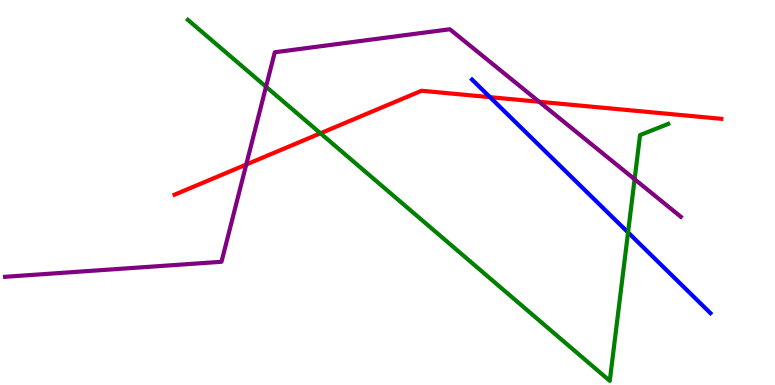[{'lines': ['blue', 'red'], 'intersections': [{'x': 6.32, 'y': 7.48}]}, {'lines': ['green', 'red'], 'intersections': [{'x': 4.14, 'y': 6.54}]}, {'lines': ['purple', 'red'], 'intersections': [{'x': 3.18, 'y': 5.73}, {'x': 6.96, 'y': 7.36}]}, {'lines': ['blue', 'green'], 'intersections': [{'x': 8.1, 'y': 3.96}]}, {'lines': ['blue', 'purple'], 'intersections': []}, {'lines': ['green', 'purple'], 'intersections': [{'x': 3.43, 'y': 7.75}, {'x': 8.19, 'y': 5.34}]}]